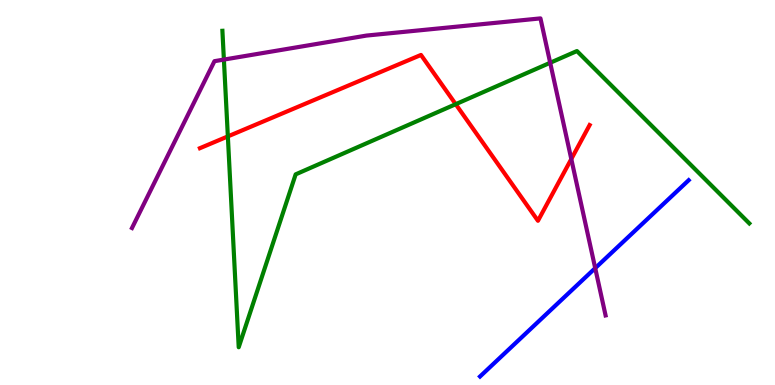[{'lines': ['blue', 'red'], 'intersections': []}, {'lines': ['green', 'red'], 'intersections': [{'x': 2.94, 'y': 6.46}, {'x': 5.88, 'y': 7.29}]}, {'lines': ['purple', 'red'], 'intersections': [{'x': 7.37, 'y': 5.87}]}, {'lines': ['blue', 'green'], 'intersections': []}, {'lines': ['blue', 'purple'], 'intersections': [{'x': 7.68, 'y': 3.04}]}, {'lines': ['green', 'purple'], 'intersections': [{'x': 2.89, 'y': 8.45}, {'x': 7.1, 'y': 8.37}]}]